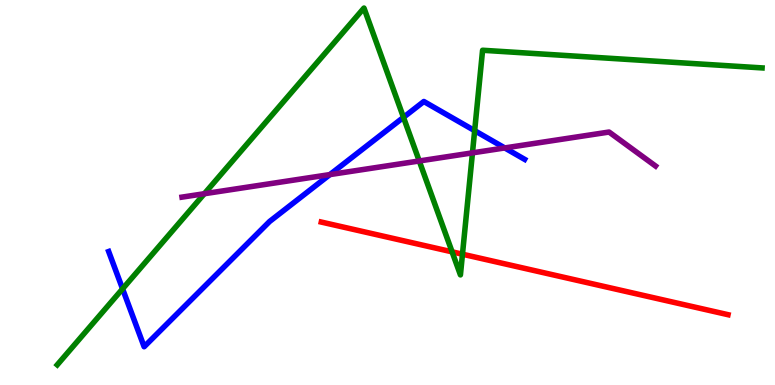[{'lines': ['blue', 'red'], 'intersections': []}, {'lines': ['green', 'red'], 'intersections': [{'x': 5.83, 'y': 3.46}, {'x': 5.97, 'y': 3.4}]}, {'lines': ['purple', 'red'], 'intersections': []}, {'lines': ['blue', 'green'], 'intersections': [{'x': 1.58, 'y': 2.5}, {'x': 5.21, 'y': 6.95}, {'x': 6.12, 'y': 6.61}]}, {'lines': ['blue', 'purple'], 'intersections': [{'x': 4.26, 'y': 5.47}, {'x': 6.51, 'y': 6.16}]}, {'lines': ['green', 'purple'], 'intersections': [{'x': 2.64, 'y': 4.97}, {'x': 5.41, 'y': 5.82}, {'x': 6.1, 'y': 6.03}]}]